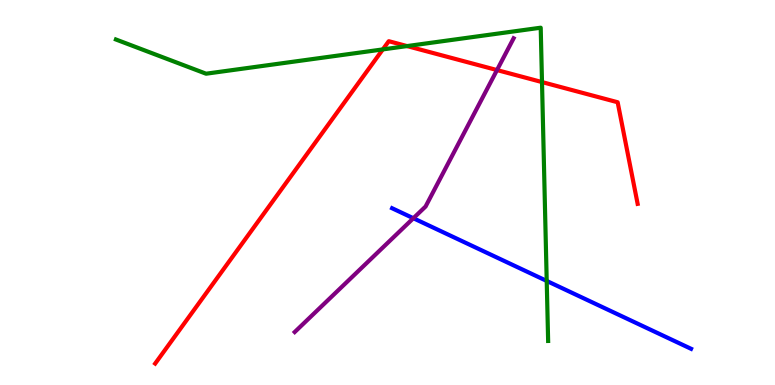[{'lines': ['blue', 'red'], 'intersections': []}, {'lines': ['green', 'red'], 'intersections': [{'x': 4.94, 'y': 8.72}, {'x': 5.25, 'y': 8.8}, {'x': 6.99, 'y': 7.87}]}, {'lines': ['purple', 'red'], 'intersections': [{'x': 6.41, 'y': 8.18}]}, {'lines': ['blue', 'green'], 'intersections': [{'x': 7.05, 'y': 2.7}]}, {'lines': ['blue', 'purple'], 'intersections': [{'x': 5.33, 'y': 4.33}]}, {'lines': ['green', 'purple'], 'intersections': []}]